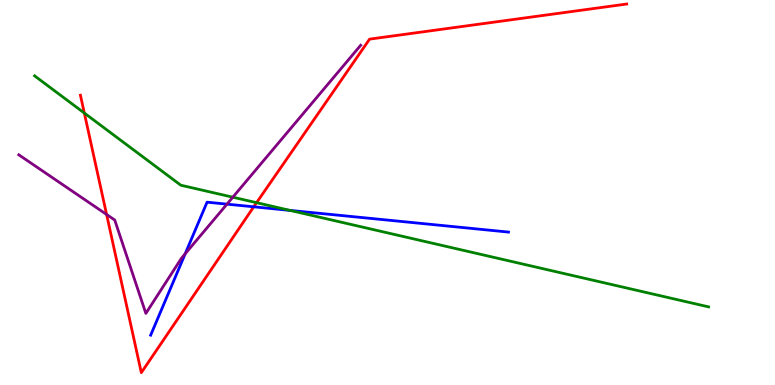[{'lines': ['blue', 'red'], 'intersections': [{'x': 3.27, 'y': 4.63}]}, {'lines': ['green', 'red'], 'intersections': [{'x': 1.09, 'y': 7.06}, {'x': 3.31, 'y': 4.74}]}, {'lines': ['purple', 'red'], 'intersections': [{'x': 1.38, 'y': 4.43}]}, {'lines': ['blue', 'green'], 'intersections': [{'x': 3.74, 'y': 4.53}]}, {'lines': ['blue', 'purple'], 'intersections': [{'x': 2.39, 'y': 3.41}, {'x': 2.93, 'y': 4.7}]}, {'lines': ['green', 'purple'], 'intersections': [{'x': 3.0, 'y': 4.88}]}]